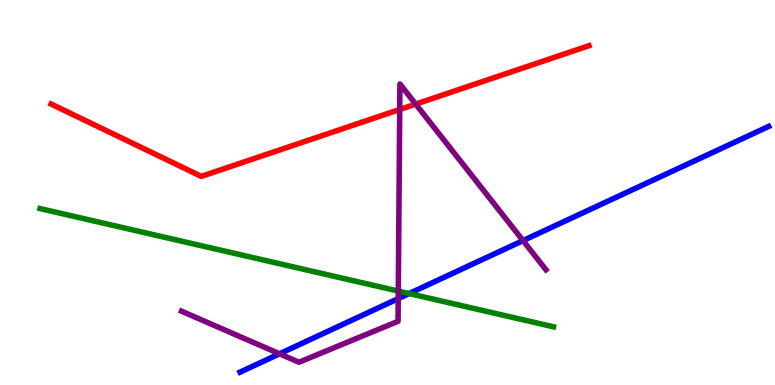[{'lines': ['blue', 'red'], 'intersections': []}, {'lines': ['green', 'red'], 'intersections': []}, {'lines': ['purple', 'red'], 'intersections': [{'x': 5.16, 'y': 7.16}, {'x': 5.36, 'y': 7.3}]}, {'lines': ['blue', 'green'], 'intersections': [{'x': 5.28, 'y': 2.38}]}, {'lines': ['blue', 'purple'], 'intersections': [{'x': 3.61, 'y': 0.81}, {'x': 5.14, 'y': 2.24}, {'x': 6.75, 'y': 3.75}]}, {'lines': ['green', 'purple'], 'intersections': [{'x': 5.14, 'y': 2.44}]}]